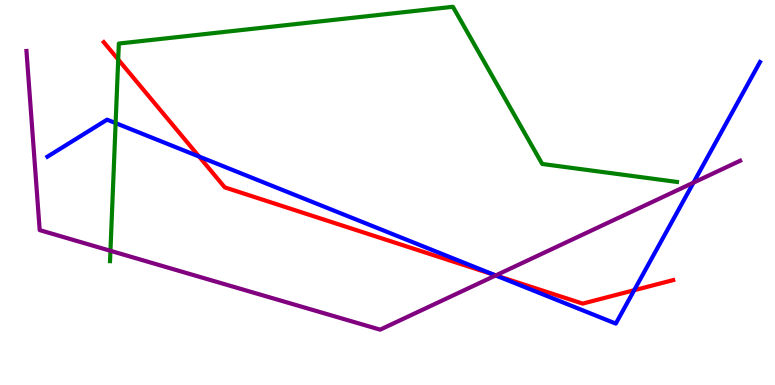[{'lines': ['blue', 'red'], 'intersections': [{'x': 2.57, 'y': 5.93}, {'x': 6.38, 'y': 2.86}, {'x': 8.18, 'y': 2.46}]}, {'lines': ['green', 'red'], 'intersections': [{'x': 1.53, 'y': 8.45}]}, {'lines': ['purple', 'red'], 'intersections': [{'x': 6.4, 'y': 2.85}]}, {'lines': ['blue', 'green'], 'intersections': [{'x': 1.49, 'y': 6.8}]}, {'lines': ['blue', 'purple'], 'intersections': [{'x': 6.4, 'y': 2.85}, {'x': 8.95, 'y': 5.26}]}, {'lines': ['green', 'purple'], 'intersections': [{'x': 1.43, 'y': 3.49}]}]